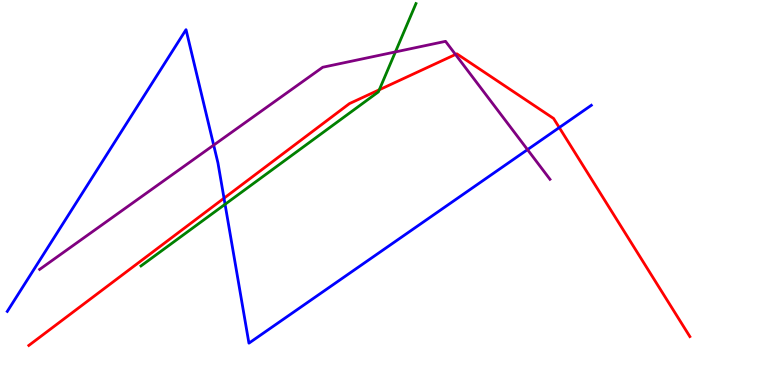[{'lines': ['blue', 'red'], 'intersections': [{'x': 2.89, 'y': 4.85}, {'x': 7.22, 'y': 6.69}]}, {'lines': ['green', 'red'], 'intersections': [{'x': 4.89, 'y': 7.67}]}, {'lines': ['purple', 'red'], 'intersections': [{'x': 5.88, 'y': 8.59}]}, {'lines': ['blue', 'green'], 'intersections': [{'x': 2.9, 'y': 4.69}]}, {'lines': ['blue', 'purple'], 'intersections': [{'x': 2.76, 'y': 6.23}, {'x': 6.81, 'y': 6.11}]}, {'lines': ['green', 'purple'], 'intersections': [{'x': 5.1, 'y': 8.65}]}]